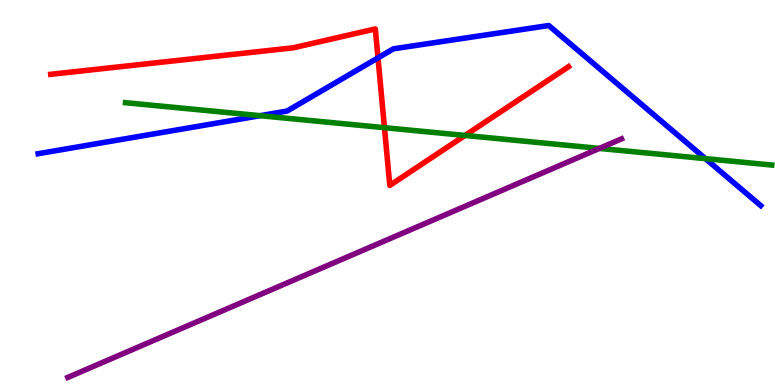[{'lines': ['blue', 'red'], 'intersections': [{'x': 4.88, 'y': 8.5}]}, {'lines': ['green', 'red'], 'intersections': [{'x': 4.96, 'y': 6.68}, {'x': 6.0, 'y': 6.48}]}, {'lines': ['purple', 'red'], 'intersections': []}, {'lines': ['blue', 'green'], 'intersections': [{'x': 3.36, 'y': 7.0}, {'x': 9.1, 'y': 5.88}]}, {'lines': ['blue', 'purple'], 'intersections': []}, {'lines': ['green', 'purple'], 'intersections': [{'x': 7.73, 'y': 6.15}]}]